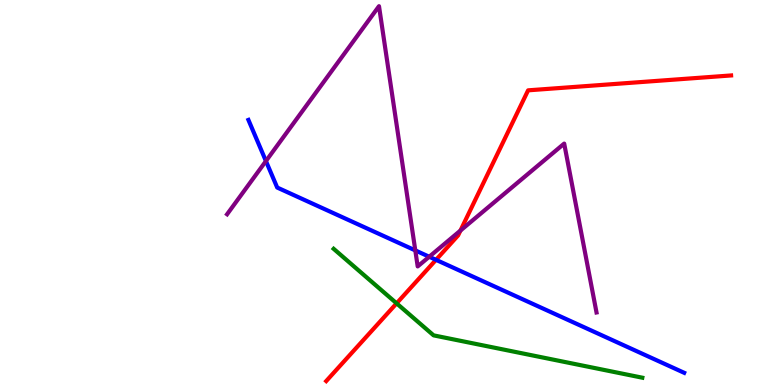[{'lines': ['blue', 'red'], 'intersections': [{'x': 5.63, 'y': 3.25}]}, {'lines': ['green', 'red'], 'intersections': [{'x': 5.12, 'y': 2.12}]}, {'lines': ['purple', 'red'], 'intersections': [{'x': 5.94, 'y': 4.01}]}, {'lines': ['blue', 'green'], 'intersections': []}, {'lines': ['blue', 'purple'], 'intersections': [{'x': 3.43, 'y': 5.82}, {'x': 5.36, 'y': 3.5}, {'x': 5.54, 'y': 3.33}]}, {'lines': ['green', 'purple'], 'intersections': []}]